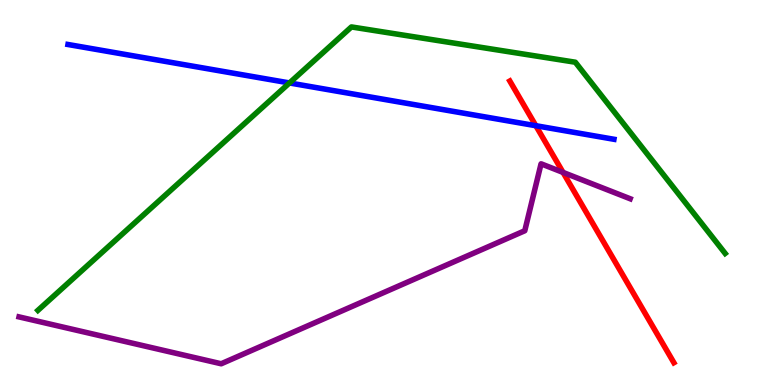[{'lines': ['blue', 'red'], 'intersections': [{'x': 6.91, 'y': 6.73}]}, {'lines': ['green', 'red'], 'intersections': []}, {'lines': ['purple', 'red'], 'intersections': [{'x': 7.27, 'y': 5.52}]}, {'lines': ['blue', 'green'], 'intersections': [{'x': 3.74, 'y': 7.85}]}, {'lines': ['blue', 'purple'], 'intersections': []}, {'lines': ['green', 'purple'], 'intersections': []}]